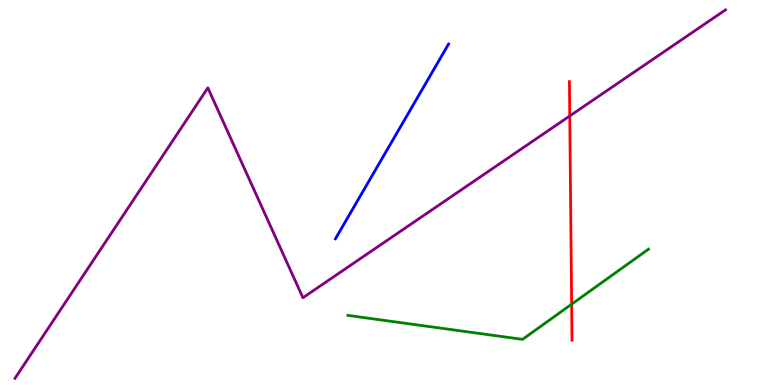[{'lines': ['blue', 'red'], 'intersections': []}, {'lines': ['green', 'red'], 'intersections': [{'x': 7.38, 'y': 2.1}]}, {'lines': ['purple', 'red'], 'intersections': [{'x': 7.35, 'y': 6.99}]}, {'lines': ['blue', 'green'], 'intersections': []}, {'lines': ['blue', 'purple'], 'intersections': []}, {'lines': ['green', 'purple'], 'intersections': []}]